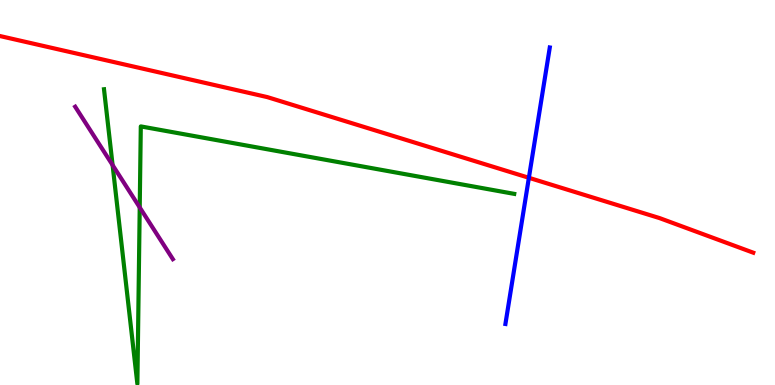[{'lines': ['blue', 'red'], 'intersections': [{'x': 6.82, 'y': 5.38}]}, {'lines': ['green', 'red'], 'intersections': []}, {'lines': ['purple', 'red'], 'intersections': []}, {'lines': ['blue', 'green'], 'intersections': []}, {'lines': ['blue', 'purple'], 'intersections': []}, {'lines': ['green', 'purple'], 'intersections': [{'x': 1.45, 'y': 5.71}, {'x': 1.8, 'y': 4.61}]}]